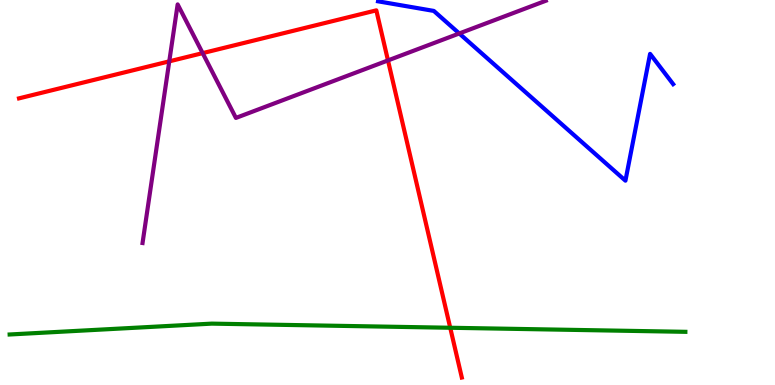[{'lines': ['blue', 'red'], 'intersections': []}, {'lines': ['green', 'red'], 'intersections': [{'x': 5.81, 'y': 1.49}]}, {'lines': ['purple', 'red'], 'intersections': [{'x': 2.18, 'y': 8.41}, {'x': 2.61, 'y': 8.62}, {'x': 5.01, 'y': 8.43}]}, {'lines': ['blue', 'green'], 'intersections': []}, {'lines': ['blue', 'purple'], 'intersections': [{'x': 5.93, 'y': 9.13}]}, {'lines': ['green', 'purple'], 'intersections': []}]